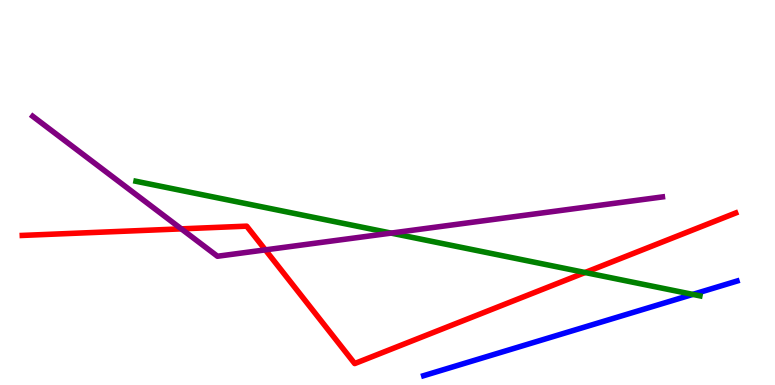[{'lines': ['blue', 'red'], 'intersections': []}, {'lines': ['green', 'red'], 'intersections': [{'x': 7.55, 'y': 2.92}]}, {'lines': ['purple', 'red'], 'intersections': [{'x': 2.34, 'y': 4.06}, {'x': 3.42, 'y': 3.51}]}, {'lines': ['blue', 'green'], 'intersections': [{'x': 8.94, 'y': 2.35}]}, {'lines': ['blue', 'purple'], 'intersections': []}, {'lines': ['green', 'purple'], 'intersections': [{'x': 5.05, 'y': 3.95}]}]